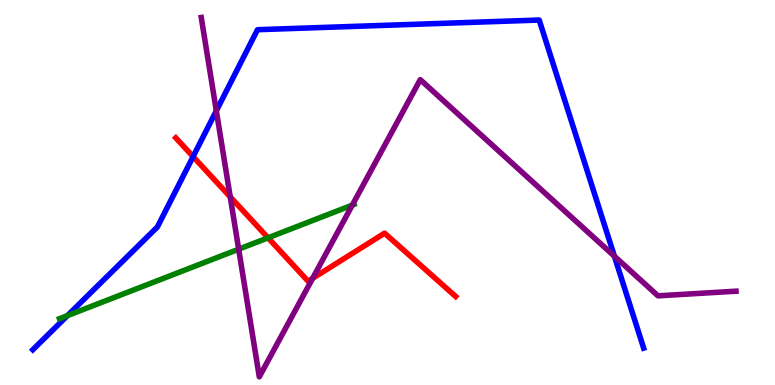[{'lines': ['blue', 'red'], 'intersections': [{'x': 2.49, 'y': 5.93}]}, {'lines': ['green', 'red'], 'intersections': [{'x': 3.46, 'y': 3.82}]}, {'lines': ['purple', 'red'], 'intersections': [{'x': 2.97, 'y': 4.89}, {'x': 4.03, 'y': 2.77}]}, {'lines': ['blue', 'green'], 'intersections': [{'x': 0.87, 'y': 1.8}]}, {'lines': ['blue', 'purple'], 'intersections': [{'x': 2.79, 'y': 7.12}, {'x': 7.93, 'y': 3.35}]}, {'lines': ['green', 'purple'], 'intersections': [{'x': 3.08, 'y': 3.53}, {'x': 4.55, 'y': 4.67}]}]